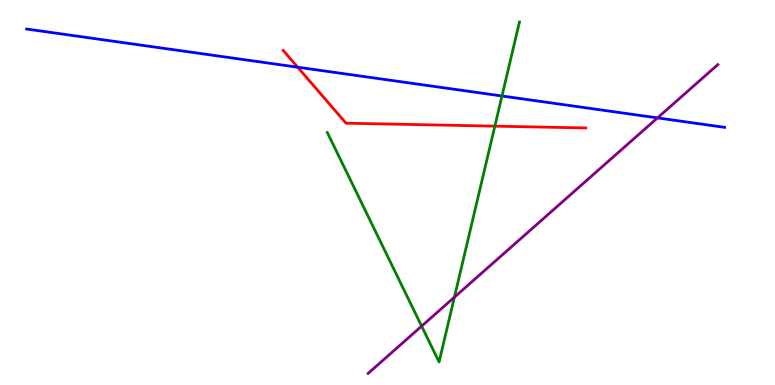[{'lines': ['blue', 'red'], 'intersections': [{'x': 3.84, 'y': 8.25}]}, {'lines': ['green', 'red'], 'intersections': [{'x': 6.39, 'y': 6.72}]}, {'lines': ['purple', 'red'], 'intersections': []}, {'lines': ['blue', 'green'], 'intersections': [{'x': 6.48, 'y': 7.51}]}, {'lines': ['blue', 'purple'], 'intersections': [{'x': 8.48, 'y': 6.94}]}, {'lines': ['green', 'purple'], 'intersections': [{'x': 5.44, 'y': 1.53}, {'x': 5.86, 'y': 2.28}]}]